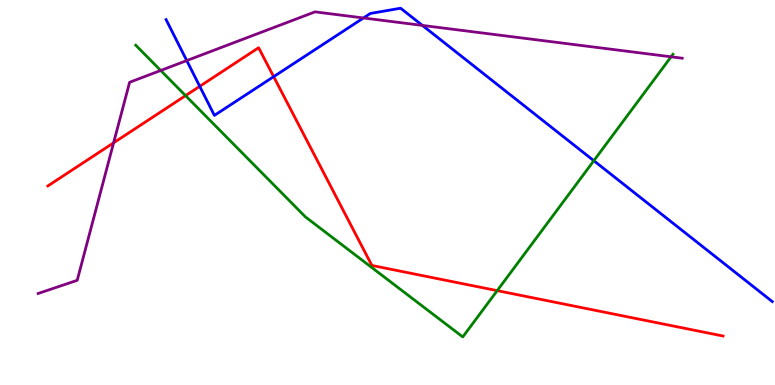[{'lines': ['blue', 'red'], 'intersections': [{'x': 2.58, 'y': 7.76}, {'x': 3.53, 'y': 8.01}]}, {'lines': ['green', 'red'], 'intersections': [{'x': 2.39, 'y': 7.52}, {'x': 6.42, 'y': 2.45}]}, {'lines': ['purple', 'red'], 'intersections': [{'x': 1.47, 'y': 6.29}]}, {'lines': ['blue', 'green'], 'intersections': [{'x': 7.66, 'y': 5.83}]}, {'lines': ['blue', 'purple'], 'intersections': [{'x': 2.41, 'y': 8.43}, {'x': 4.69, 'y': 9.53}, {'x': 5.45, 'y': 9.34}]}, {'lines': ['green', 'purple'], 'intersections': [{'x': 2.07, 'y': 8.17}, {'x': 8.66, 'y': 8.52}]}]